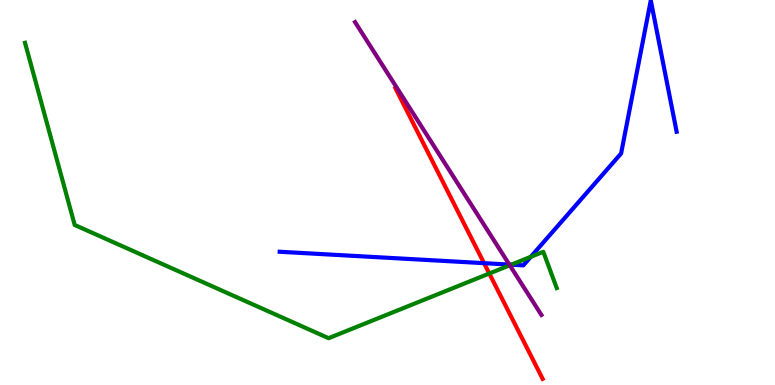[{'lines': ['blue', 'red'], 'intersections': [{'x': 6.25, 'y': 3.16}]}, {'lines': ['green', 'red'], 'intersections': [{'x': 6.31, 'y': 2.9}]}, {'lines': ['purple', 'red'], 'intersections': []}, {'lines': ['blue', 'green'], 'intersections': [{'x': 6.6, 'y': 3.13}, {'x': 6.85, 'y': 3.33}]}, {'lines': ['blue', 'purple'], 'intersections': [{'x': 6.57, 'y': 3.13}]}, {'lines': ['green', 'purple'], 'intersections': [{'x': 6.58, 'y': 3.11}]}]